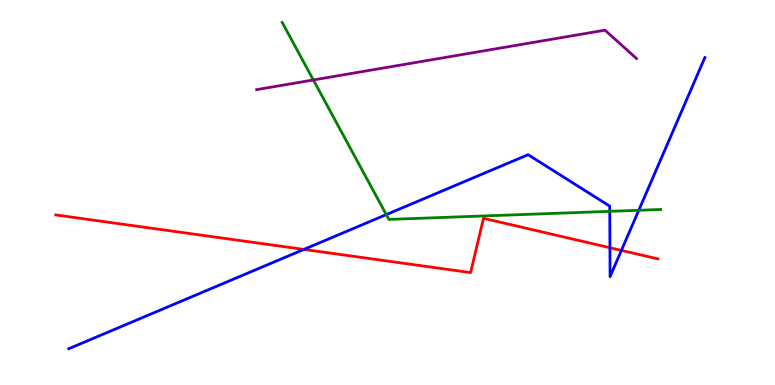[{'lines': ['blue', 'red'], 'intersections': [{'x': 3.92, 'y': 3.52}, {'x': 7.87, 'y': 3.57}, {'x': 8.02, 'y': 3.5}]}, {'lines': ['green', 'red'], 'intersections': []}, {'lines': ['purple', 'red'], 'intersections': []}, {'lines': ['blue', 'green'], 'intersections': [{'x': 4.98, 'y': 4.43}, {'x': 7.87, 'y': 4.51}, {'x': 8.24, 'y': 4.54}]}, {'lines': ['blue', 'purple'], 'intersections': []}, {'lines': ['green', 'purple'], 'intersections': [{'x': 4.04, 'y': 7.92}]}]